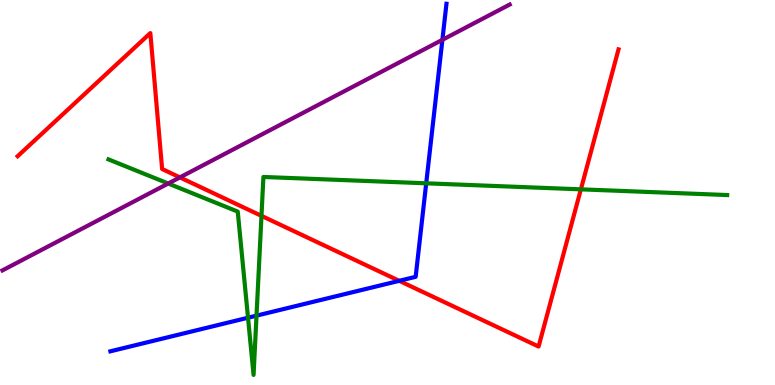[{'lines': ['blue', 'red'], 'intersections': [{'x': 5.15, 'y': 2.71}]}, {'lines': ['green', 'red'], 'intersections': [{'x': 3.37, 'y': 4.39}, {'x': 7.5, 'y': 5.08}]}, {'lines': ['purple', 'red'], 'intersections': [{'x': 2.32, 'y': 5.39}]}, {'lines': ['blue', 'green'], 'intersections': [{'x': 3.2, 'y': 1.75}, {'x': 3.31, 'y': 1.8}, {'x': 5.5, 'y': 5.24}]}, {'lines': ['blue', 'purple'], 'intersections': [{'x': 5.71, 'y': 8.97}]}, {'lines': ['green', 'purple'], 'intersections': [{'x': 2.17, 'y': 5.23}]}]